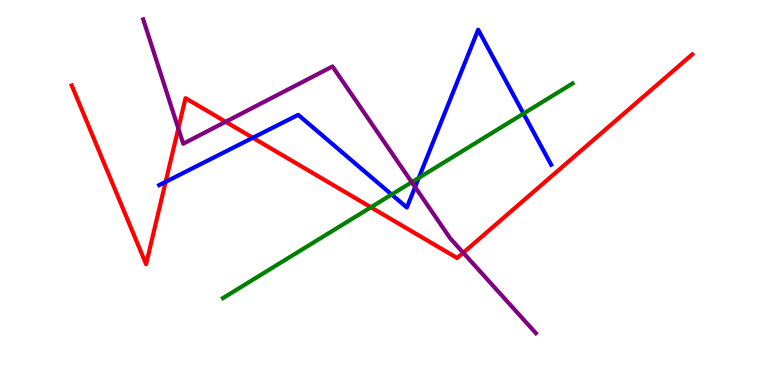[{'lines': ['blue', 'red'], 'intersections': [{'x': 2.14, 'y': 5.28}, {'x': 3.26, 'y': 6.42}]}, {'lines': ['green', 'red'], 'intersections': [{'x': 4.79, 'y': 4.62}]}, {'lines': ['purple', 'red'], 'intersections': [{'x': 2.3, 'y': 6.66}, {'x': 2.91, 'y': 6.84}, {'x': 5.98, 'y': 3.44}]}, {'lines': ['blue', 'green'], 'intersections': [{'x': 5.05, 'y': 4.95}, {'x': 5.4, 'y': 5.38}, {'x': 6.75, 'y': 7.05}]}, {'lines': ['blue', 'purple'], 'intersections': [{'x': 5.36, 'y': 5.14}]}, {'lines': ['green', 'purple'], 'intersections': [{'x': 5.31, 'y': 5.27}]}]